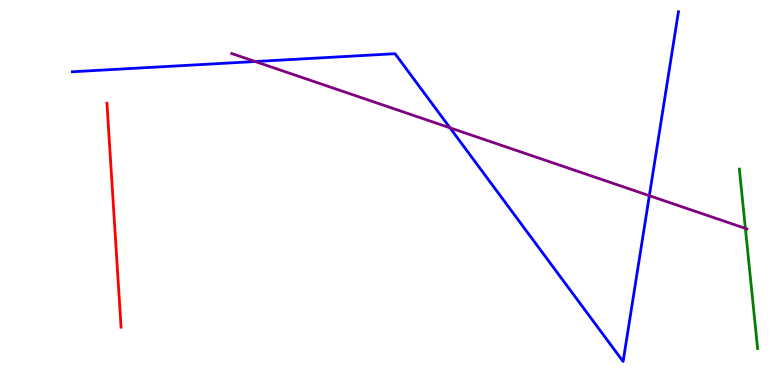[{'lines': ['blue', 'red'], 'intersections': []}, {'lines': ['green', 'red'], 'intersections': []}, {'lines': ['purple', 'red'], 'intersections': []}, {'lines': ['blue', 'green'], 'intersections': []}, {'lines': ['blue', 'purple'], 'intersections': [{'x': 3.29, 'y': 8.4}, {'x': 5.81, 'y': 6.68}, {'x': 8.38, 'y': 4.92}]}, {'lines': ['green', 'purple'], 'intersections': [{'x': 9.62, 'y': 4.07}]}]